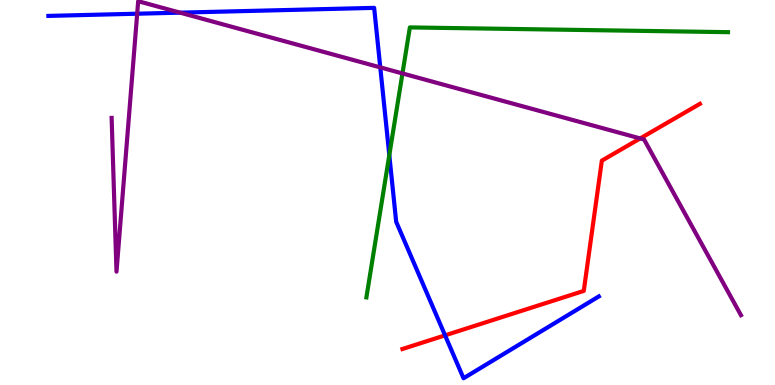[{'lines': ['blue', 'red'], 'intersections': [{'x': 5.74, 'y': 1.29}]}, {'lines': ['green', 'red'], 'intersections': []}, {'lines': ['purple', 'red'], 'intersections': [{'x': 8.26, 'y': 6.4}]}, {'lines': ['blue', 'green'], 'intersections': [{'x': 5.02, 'y': 5.97}]}, {'lines': ['blue', 'purple'], 'intersections': [{'x': 1.77, 'y': 9.64}, {'x': 2.32, 'y': 9.67}, {'x': 4.91, 'y': 8.25}]}, {'lines': ['green', 'purple'], 'intersections': [{'x': 5.19, 'y': 8.09}]}]